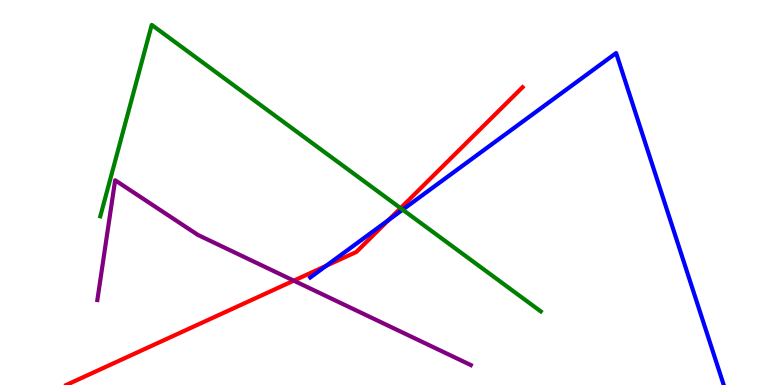[{'lines': ['blue', 'red'], 'intersections': [{'x': 4.21, 'y': 3.1}, {'x': 5.01, 'y': 4.29}]}, {'lines': ['green', 'red'], 'intersections': [{'x': 5.17, 'y': 4.59}]}, {'lines': ['purple', 'red'], 'intersections': [{'x': 3.79, 'y': 2.71}]}, {'lines': ['blue', 'green'], 'intersections': [{'x': 5.2, 'y': 4.55}]}, {'lines': ['blue', 'purple'], 'intersections': []}, {'lines': ['green', 'purple'], 'intersections': []}]